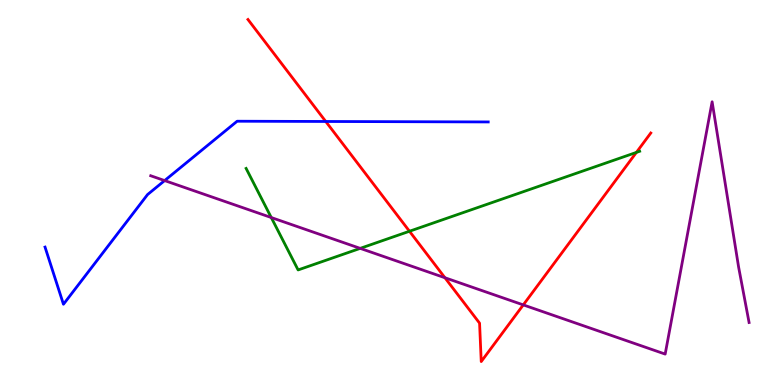[{'lines': ['blue', 'red'], 'intersections': [{'x': 4.2, 'y': 6.84}]}, {'lines': ['green', 'red'], 'intersections': [{'x': 5.28, 'y': 3.99}, {'x': 8.21, 'y': 6.04}]}, {'lines': ['purple', 'red'], 'intersections': [{'x': 5.74, 'y': 2.79}, {'x': 6.75, 'y': 2.08}]}, {'lines': ['blue', 'green'], 'intersections': []}, {'lines': ['blue', 'purple'], 'intersections': [{'x': 2.12, 'y': 5.31}]}, {'lines': ['green', 'purple'], 'intersections': [{'x': 3.5, 'y': 4.35}, {'x': 4.65, 'y': 3.55}]}]